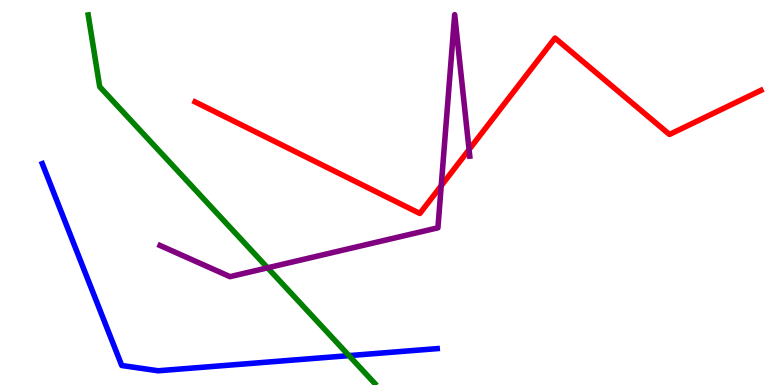[{'lines': ['blue', 'red'], 'intersections': []}, {'lines': ['green', 'red'], 'intersections': []}, {'lines': ['purple', 'red'], 'intersections': [{'x': 5.69, 'y': 5.18}, {'x': 6.05, 'y': 6.11}]}, {'lines': ['blue', 'green'], 'intersections': [{'x': 4.5, 'y': 0.763}]}, {'lines': ['blue', 'purple'], 'intersections': []}, {'lines': ['green', 'purple'], 'intersections': [{'x': 3.45, 'y': 3.04}]}]